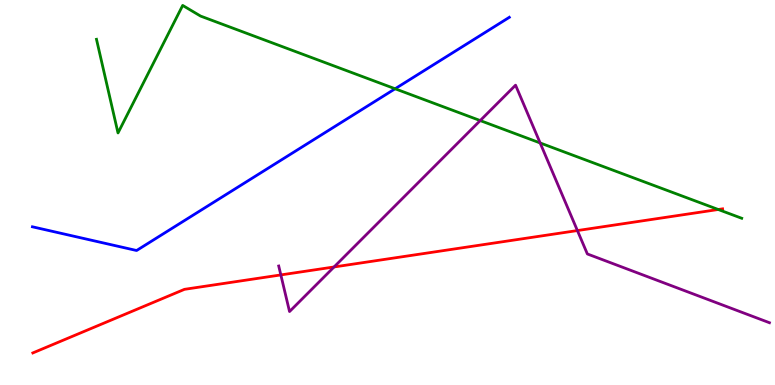[{'lines': ['blue', 'red'], 'intersections': []}, {'lines': ['green', 'red'], 'intersections': [{'x': 9.27, 'y': 4.56}]}, {'lines': ['purple', 'red'], 'intersections': [{'x': 3.62, 'y': 2.86}, {'x': 4.31, 'y': 3.07}, {'x': 7.45, 'y': 4.01}]}, {'lines': ['blue', 'green'], 'intersections': [{'x': 5.1, 'y': 7.69}]}, {'lines': ['blue', 'purple'], 'intersections': []}, {'lines': ['green', 'purple'], 'intersections': [{'x': 6.2, 'y': 6.87}, {'x': 6.97, 'y': 6.29}]}]